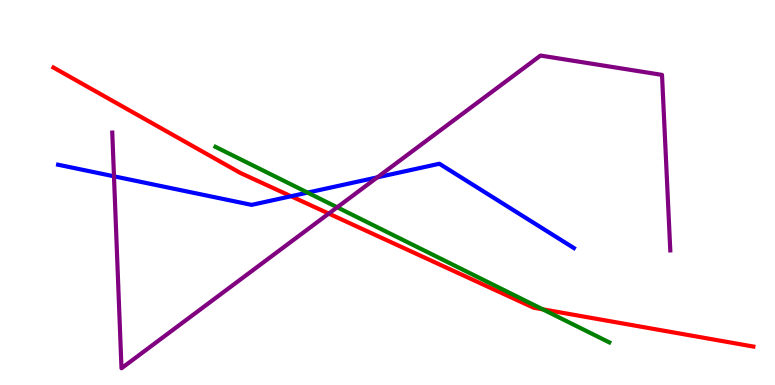[{'lines': ['blue', 'red'], 'intersections': [{'x': 3.76, 'y': 4.9}]}, {'lines': ['green', 'red'], 'intersections': [{'x': 7.0, 'y': 1.97}]}, {'lines': ['purple', 'red'], 'intersections': [{'x': 4.24, 'y': 4.45}]}, {'lines': ['blue', 'green'], 'intersections': [{'x': 3.97, 'y': 5.0}]}, {'lines': ['blue', 'purple'], 'intersections': [{'x': 1.47, 'y': 5.42}, {'x': 4.87, 'y': 5.39}]}, {'lines': ['green', 'purple'], 'intersections': [{'x': 4.35, 'y': 4.62}]}]